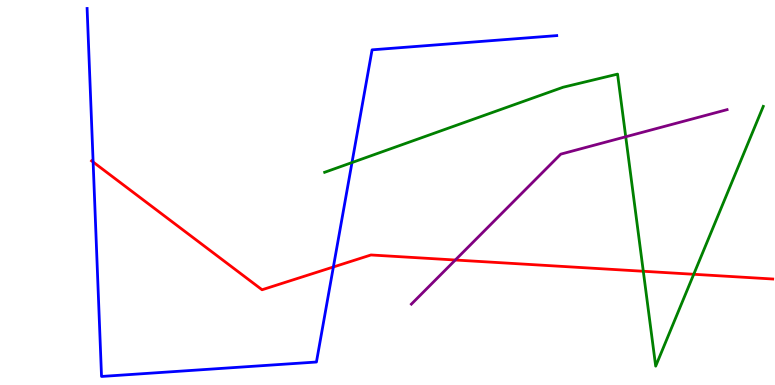[{'lines': ['blue', 'red'], 'intersections': [{'x': 1.2, 'y': 5.79}, {'x': 4.3, 'y': 3.07}]}, {'lines': ['green', 'red'], 'intersections': [{'x': 8.3, 'y': 2.95}, {'x': 8.95, 'y': 2.88}]}, {'lines': ['purple', 'red'], 'intersections': [{'x': 5.88, 'y': 3.25}]}, {'lines': ['blue', 'green'], 'intersections': [{'x': 4.54, 'y': 5.78}]}, {'lines': ['blue', 'purple'], 'intersections': []}, {'lines': ['green', 'purple'], 'intersections': [{'x': 8.07, 'y': 6.45}]}]